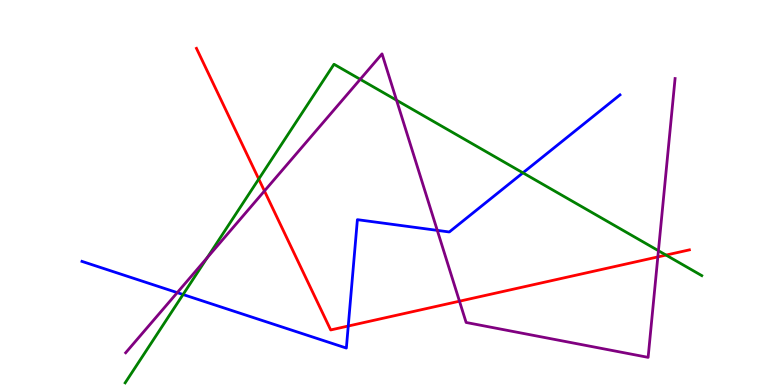[{'lines': ['blue', 'red'], 'intersections': [{'x': 4.49, 'y': 1.53}]}, {'lines': ['green', 'red'], 'intersections': [{'x': 3.34, 'y': 5.35}, {'x': 8.59, 'y': 3.37}]}, {'lines': ['purple', 'red'], 'intersections': [{'x': 3.41, 'y': 5.04}, {'x': 5.93, 'y': 2.18}, {'x': 8.49, 'y': 3.33}]}, {'lines': ['blue', 'green'], 'intersections': [{'x': 2.36, 'y': 2.35}, {'x': 6.75, 'y': 5.51}]}, {'lines': ['blue', 'purple'], 'intersections': [{'x': 2.29, 'y': 2.4}, {'x': 5.64, 'y': 4.02}]}, {'lines': ['green', 'purple'], 'intersections': [{'x': 2.67, 'y': 3.3}, {'x': 4.65, 'y': 7.94}, {'x': 5.12, 'y': 7.4}, {'x': 8.5, 'y': 3.49}]}]